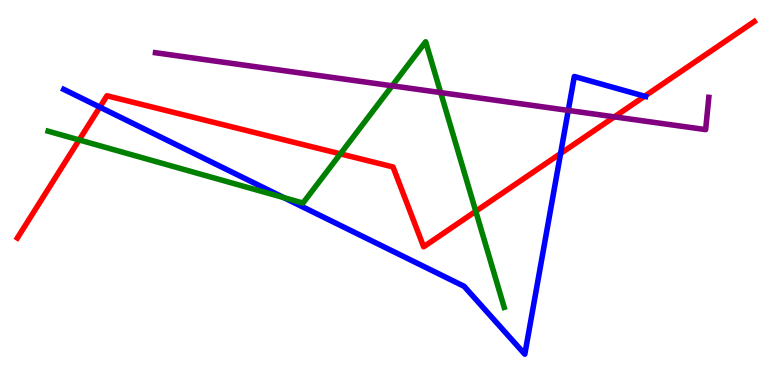[{'lines': ['blue', 'red'], 'intersections': [{'x': 1.29, 'y': 7.22}, {'x': 7.23, 'y': 6.01}, {'x': 8.32, 'y': 7.5}]}, {'lines': ['green', 'red'], 'intersections': [{'x': 1.02, 'y': 6.37}, {'x': 4.39, 'y': 6.0}, {'x': 6.14, 'y': 4.51}]}, {'lines': ['purple', 'red'], 'intersections': [{'x': 7.93, 'y': 6.96}]}, {'lines': ['blue', 'green'], 'intersections': [{'x': 3.66, 'y': 4.87}]}, {'lines': ['blue', 'purple'], 'intersections': [{'x': 7.33, 'y': 7.13}]}, {'lines': ['green', 'purple'], 'intersections': [{'x': 5.06, 'y': 7.77}, {'x': 5.69, 'y': 7.6}]}]